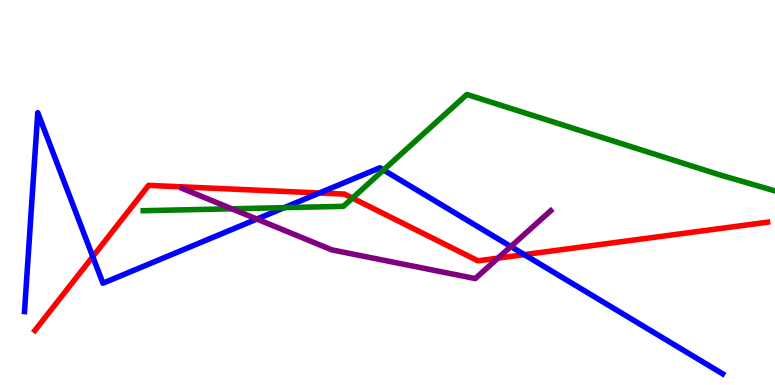[{'lines': ['blue', 'red'], 'intersections': [{'x': 1.2, 'y': 3.33}, {'x': 4.12, 'y': 4.99}, {'x': 6.77, 'y': 3.39}]}, {'lines': ['green', 'red'], 'intersections': [{'x': 4.55, 'y': 4.85}]}, {'lines': ['purple', 'red'], 'intersections': [{'x': 6.43, 'y': 3.29}]}, {'lines': ['blue', 'green'], 'intersections': [{'x': 3.67, 'y': 4.61}, {'x': 4.95, 'y': 5.59}]}, {'lines': ['blue', 'purple'], 'intersections': [{'x': 3.31, 'y': 4.31}, {'x': 6.59, 'y': 3.6}]}, {'lines': ['green', 'purple'], 'intersections': [{'x': 2.99, 'y': 4.58}]}]